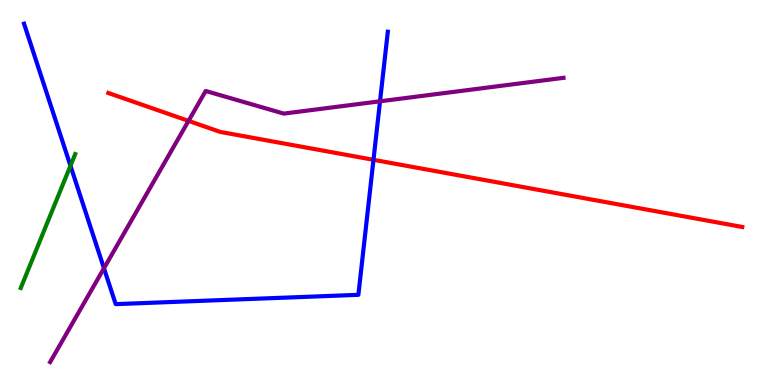[{'lines': ['blue', 'red'], 'intersections': [{'x': 4.82, 'y': 5.85}]}, {'lines': ['green', 'red'], 'intersections': []}, {'lines': ['purple', 'red'], 'intersections': [{'x': 2.43, 'y': 6.86}]}, {'lines': ['blue', 'green'], 'intersections': [{'x': 0.909, 'y': 5.69}]}, {'lines': ['blue', 'purple'], 'intersections': [{'x': 1.34, 'y': 3.03}, {'x': 4.9, 'y': 7.37}]}, {'lines': ['green', 'purple'], 'intersections': []}]